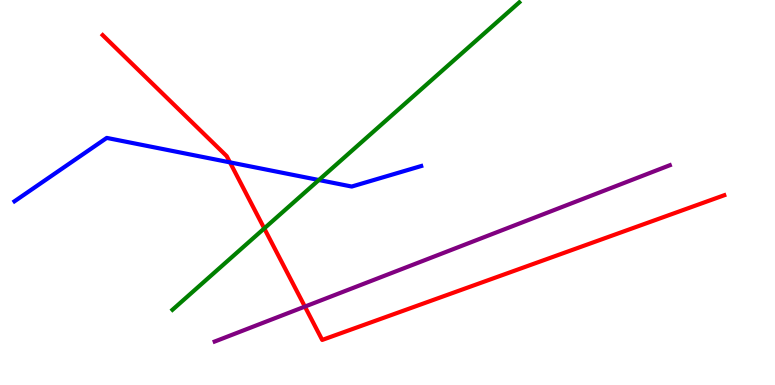[{'lines': ['blue', 'red'], 'intersections': [{'x': 2.97, 'y': 5.78}]}, {'lines': ['green', 'red'], 'intersections': [{'x': 3.41, 'y': 4.07}]}, {'lines': ['purple', 'red'], 'intersections': [{'x': 3.93, 'y': 2.04}]}, {'lines': ['blue', 'green'], 'intersections': [{'x': 4.11, 'y': 5.32}]}, {'lines': ['blue', 'purple'], 'intersections': []}, {'lines': ['green', 'purple'], 'intersections': []}]